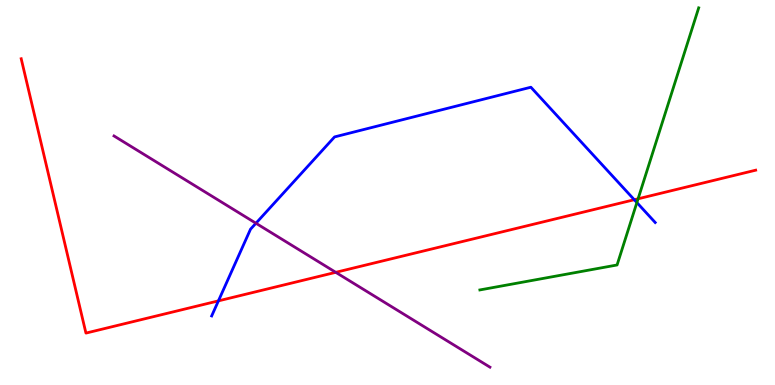[{'lines': ['blue', 'red'], 'intersections': [{'x': 2.82, 'y': 2.19}, {'x': 8.18, 'y': 4.81}]}, {'lines': ['green', 'red'], 'intersections': [{'x': 8.23, 'y': 4.84}]}, {'lines': ['purple', 'red'], 'intersections': [{'x': 4.33, 'y': 2.93}]}, {'lines': ['blue', 'green'], 'intersections': [{'x': 8.22, 'y': 4.74}]}, {'lines': ['blue', 'purple'], 'intersections': [{'x': 3.3, 'y': 4.2}]}, {'lines': ['green', 'purple'], 'intersections': []}]